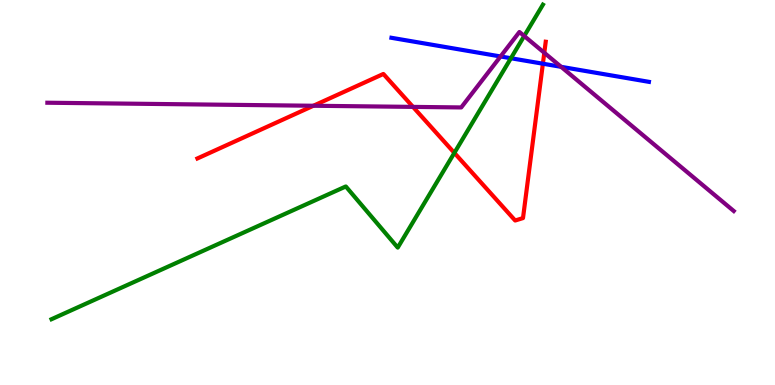[{'lines': ['blue', 'red'], 'intersections': [{'x': 7.0, 'y': 8.35}]}, {'lines': ['green', 'red'], 'intersections': [{'x': 5.86, 'y': 6.03}]}, {'lines': ['purple', 'red'], 'intersections': [{'x': 4.04, 'y': 7.25}, {'x': 5.33, 'y': 7.22}, {'x': 7.02, 'y': 8.63}]}, {'lines': ['blue', 'green'], 'intersections': [{'x': 6.59, 'y': 8.49}]}, {'lines': ['blue', 'purple'], 'intersections': [{'x': 6.46, 'y': 8.53}, {'x': 7.24, 'y': 8.26}]}, {'lines': ['green', 'purple'], 'intersections': [{'x': 6.76, 'y': 9.07}]}]